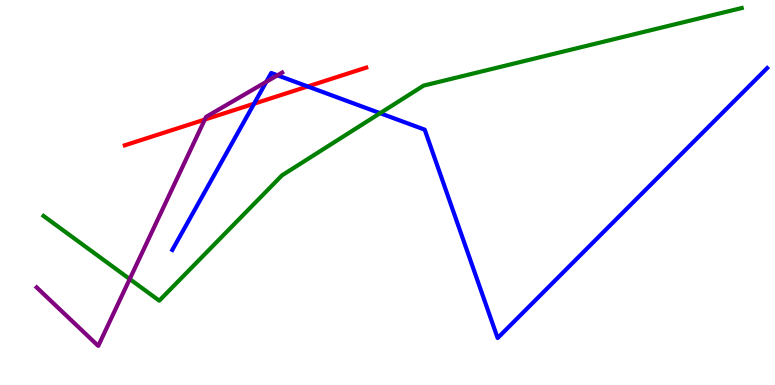[{'lines': ['blue', 'red'], 'intersections': [{'x': 3.28, 'y': 7.31}, {'x': 3.97, 'y': 7.75}]}, {'lines': ['green', 'red'], 'intersections': []}, {'lines': ['purple', 'red'], 'intersections': [{'x': 2.64, 'y': 6.89}]}, {'lines': ['blue', 'green'], 'intersections': [{'x': 4.9, 'y': 7.06}]}, {'lines': ['blue', 'purple'], 'intersections': [{'x': 3.44, 'y': 7.88}, {'x': 3.58, 'y': 8.04}]}, {'lines': ['green', 'purple'], 'intersections': [{'x': 1.67, 'y': 2.75}]}]